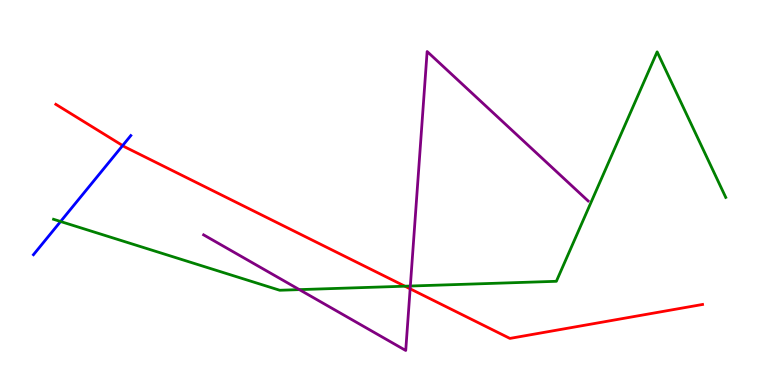[{'lines': ['blue', 'red'], 'intersections': [{'x': 1.58, 'y': 6.22}]}, {'lines': ['green', 'red'], 'intersections': [{'x': 5.22, 'y': 2.57}]}, {'lines': ['purple', 'red'], 'intersections': [{'x': 5.29, 'y': 2.5}]}, {'lines': ['blue', 'green'], 'intersections': [{'x': 0.782, 'y': 4.25}]}, {'lines': ['blue', 'purple'], 'intersections': []}, {'lines': ['green', 'purple'], 'intersections': [{'x': 3.86, 'y': 2.48}, {'x': 5.29, 'y': 2.57}]}]